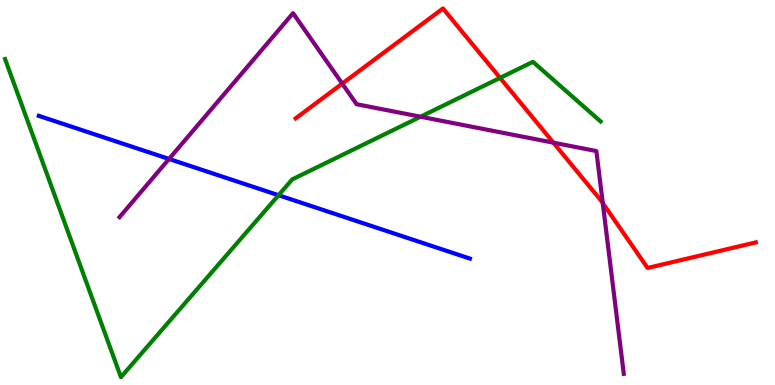[{'lines': ['blue', 'red'], 'intersections': []}, {'lines': ['green', 'red'], 'intersections': [{'x': 6.45, 'y': 7.98}]}, {'lines': ['purple', 'red'], 'intersections': [{'x': 4.42, 'y': 7.83}, {'x': 7.14, 'y': 6.29}, {'x': 7.78, 'y': 4.73}]}, {'lines': ['blue', 'green'], 'intersections': [{'x': 3.59, 'y': 4.93}]}, {'lines': ['blue', 'purple'], 'intersections': [{'x': 2.18, 'y': 5.87}]}, {'lines': ['green', 'purple'], 'intersections': [{'x': 5.43, 'y': 6.97}]}]